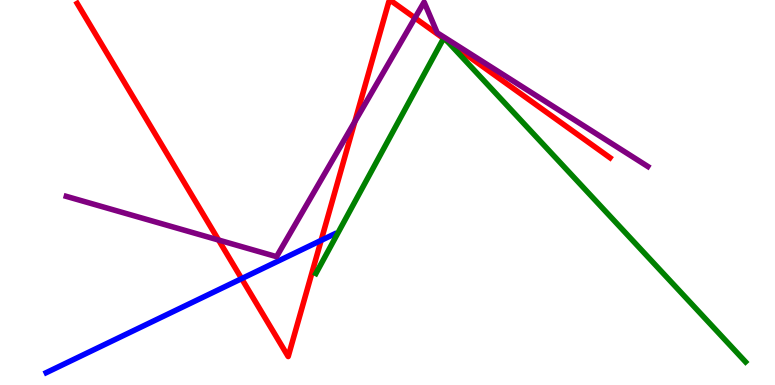[{'lines': ['blue', 'red'], 'intersections': [{'x': 3.12, 'y': 2.76}, {'x': 4.14, 'y': 3.76}]}, {'lines': ['green', 'red'], 'intersections': [{'x': 5.72, 'y': 9.0}, {'x': 5.77, 'y': 8.94}]}, {'lines': ['purple', 'red'], 'intersections': [{'x': 2.82, 'y': 3.77}, {'x': 4.58, 'y': 6.84}, {'x': 5.35, 'y': 9.53}]}, {'lines': ['blue', 'green'], 'intersections': []}, {'lines': ['blue', 'purple'], 'intersections': []}, {'lines': ['green', 'purple'], 'intersections': []}]